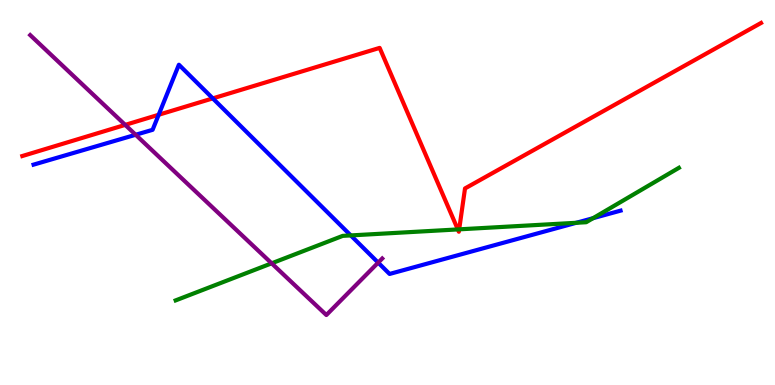[{'lines': ['blue', 'red'], 'intersections': [{'x': 2.05, 'y': 7.02}, {'x': 2.75, 'y': 7.44}]}, {'lines': ['green', 'red'], 'intersections': [{'x': 5.91, 'y': 4.04}, {'x': 5.92, 'y': 4.04}]}, {'lines': ['purple', 'red'], 'intersections': [{'x': 1.62, 'y': 6.76}]}, {'lines': ['blue', 'green'], 'intersections': [{'x': 4.53, 'y': 3.89}, {'x': 7.44, 'y': 4.21}, {'x': 7.65, 'y': 4.33}]}, {'lines': ['blue', 'purple'], 'intersections': [{'x': 1.75, 'y': 6.5}, {'x': 4.88, 'y': 3.18}]}, {'lines': ['green', 'purple'], 'intersections': [{'x': 3.51, 'y': 3.16}]}]